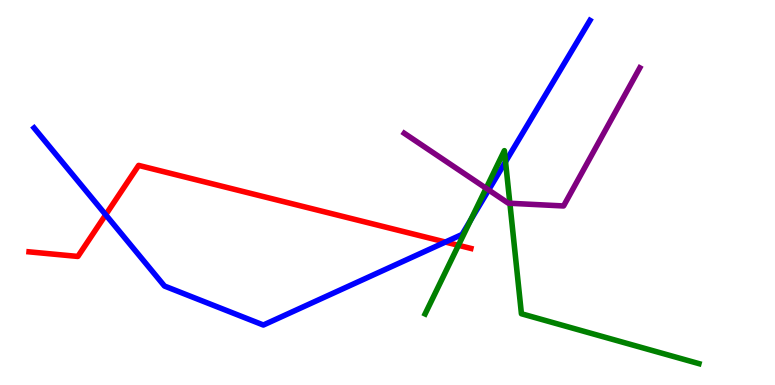[{'lines': ['blue', 'red'], 'intersections': [{'x': 1.36, 'y': 4.42}, {'x': 5.75, 'y': 3.71}]}, {'lines': ['green', 'red'], 'intersections': [{'x': 5.92, 'y': 3.63}]}, {'lines': ['purple', 'red'], 'intersections': []}, {'lines': ['blue', 'green'], 'intersections': [{'x': 6.07, 'y': 4.29}, {'x': 6.52, 'y': 5.8}]}, {'lines': ['blue', 'purple'], 'intersections': [{'x': 6.31, 'y': 5.07}]}, {'lines': ['green', 'purple'], 'intersections': [{'x': 6.27, 'y': 5.11}, {'x': 6.58, 'y': 4.72}]}]